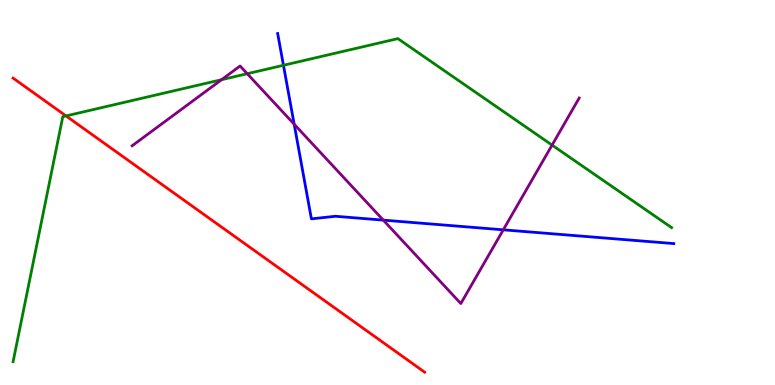[{'lines': ['blue', 'red'], 'intersections': []}, {'lines': ['green', 'red'], 'intersections': [{'x': 0.852, 'y': 6.99}]}, {'lines': ['purple', 'red'], 'intersections': []}, {'lines': ['blue', 'green'], 'intersections': [{'x': 3.66, 'y': 8.3}]}, {'lines': ['blue', 'purple'], 'intersections': [{'x': 3.8, 'y': 6.77}, {'x': 4.95, 'y': 4.28}, {'x': 6.49, 'y': 4.03}]}, {'lines': ['green', 'purple'], 'intersections': [{'x': 2.86, 'y': 7.93}, {'x': 3.19, 'y': 8.09}, {'x': 7.12, 'y': 6.23}]}]